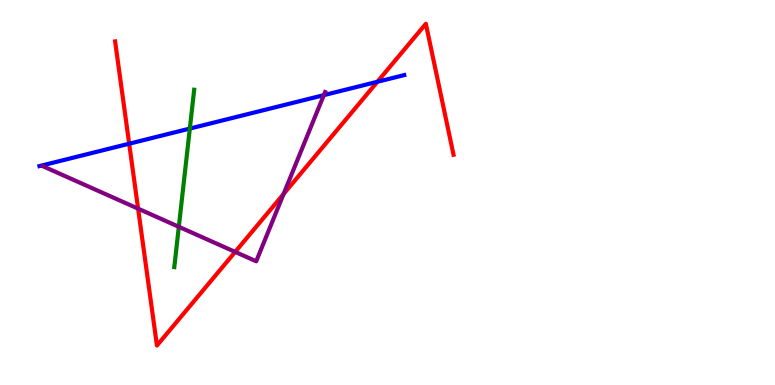[{'lines': ['blue', 'red'], 'intersections': [{'x': 1.67, 'y': 6.27}, {'x': 4.87, 'y': 7.88}]}, {'lines': ['green', 'red'], 'intersections': []}, {'lines': ['purple', 'red'], 'intersections': [{'x': 1.78, 'y': 4.58}, {'x': 3.03, 'y': 3.46}, {'x': 3.66, 'y': 4.96}]}, {'lines': ['blue', 'green'], 'intersections': [{'x': 2.45, 'y': 6.66}]}, {'lines': ['blue', 'purple'], 'intersections': [{'x': 4.18, 'y': 7.53}]}, {'lines': ['green', 'purple'], 'intersections': [{'x': 2.31, 'y': 4.11}]}]